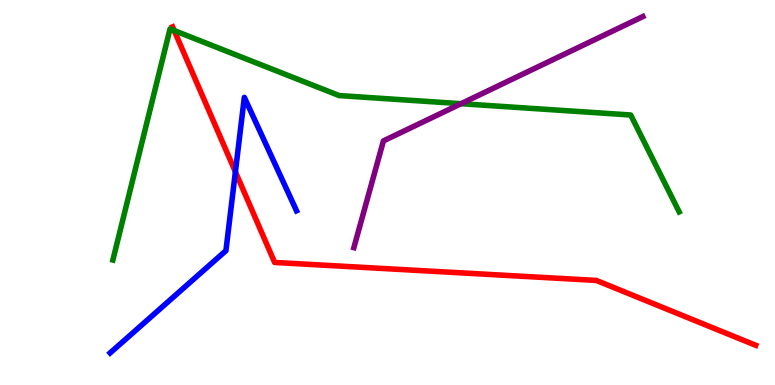[{'lines': ['blue', 'red'], 'intersections': [{'x': 3.04, 'y': 5.54}]}, {'lines': ['green', 'red'], 'intersections': [{'x': 2.25, 'y': 9.21}]}, {'lines': ['purple', 'red'], 'intersections': []}, {'lines': ['blue', 'green'], 'intersections': []}, {'lines': ['blue', 'purple'], 'intersections': []}, {'lines': ['green', 'purple'], 'intersections': [{'x': 5.95, 'y': 7.31}]}]